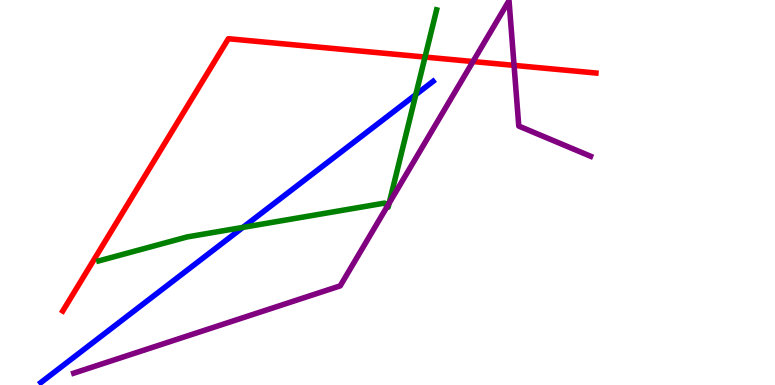[{'lines': ['blue', 'red'], 'intersections': []}, {'lines': ['green', 'red'], 'intersections': [{'x': 5.48, 'y': 8.52}]}, {'lines': ['purple', 'red'], 'intersections': [{'x': 6.1, 'y': 8.4}, {'x': 6.63, 'y': 8.3}]}, {'lines': ['blue', 'green'], 'intersections': [{'x': 3.13, 'y': 4.09}, {'x': 5.37, 'y': 7.54}]}, {'lines': ['blue', 'purple'], 'intersections': []}, {'lines': ['green', 'purple'], 'intersections': [{'x': 5.0, 'y': 4.64}, {'x': 5.02, 'y': 4.72}]}]